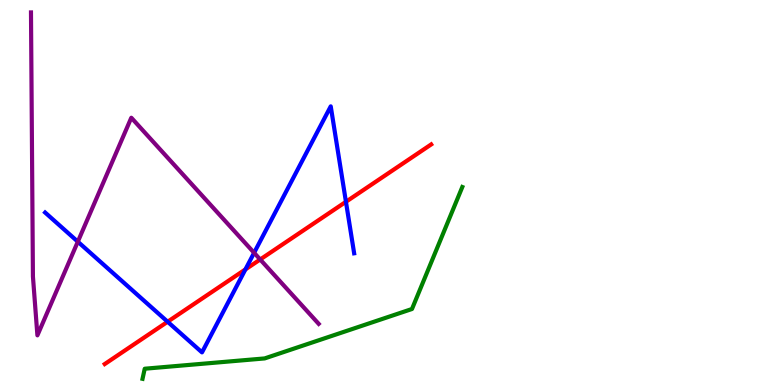[{'lines': ['blue', 'red'], 'intersections': [{'x': 2.16, 'y': 1.64}, {'x': 3.17, 'y': 3.0}, {'x': 4.46, 'y': 4.76}]}, {'lines': ['green', 'red'], 'intersections': []}, {'lines': ['purple', 'red'], 'intersections': [{'x': 3.36, 'y': 3.26}]}, {'lines': ['blue', 'green'], 'intersections': []}, {'lines': ['blue', 'purple'], 'intersections': [{'x': 1.0, 'y': 3.72}, {'x': 3.28, 'y': 3.43}]}, {'lines': ['green', 'purple'], 'intersections': []}]